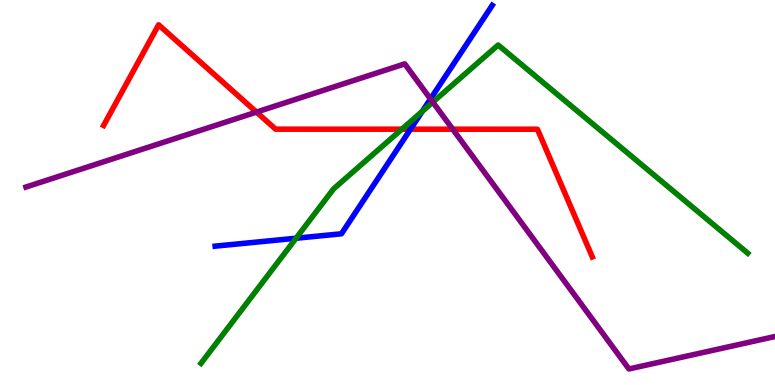[{'lines': ['blue', 'red'], 'intersections': [{'x': 5.3, 'y': 6.64}]}, {'lines': ['green', 'red'], 'intersections': [{'x': 5.19, 'y': 6.64}]}, {'lines': ['purple', 'red'], 'intersections': [{'x': 3.31, 'y': 7.09}, {'x': 5.84, 'y': 6.64}]}, {'lines': ['blue', 'green'], 'intersections': [{'x': 3.82, 'y': 3.81}, {'x': 5.45, 'y': 7.11}]}, {'lines': ['blue', 'purple'], 'intersections': [{'x': 5.55, 'y': 7.43}]}, {'lines': ['green', 'purple'], 'intersections': [{'x': 5.58, 'y': 7.35}]}]